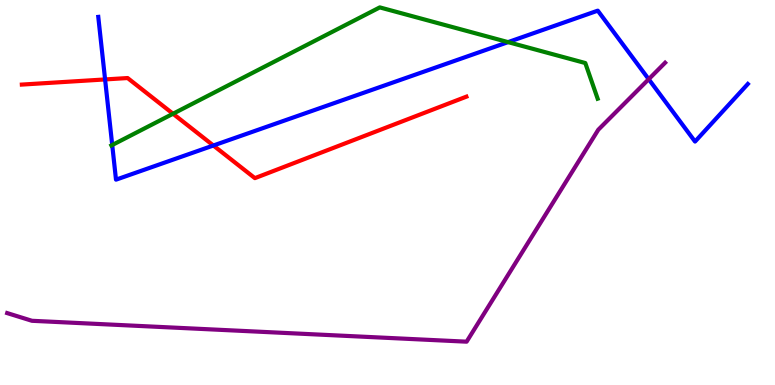[{'lines': ['blue', 'red'], 'intersections': [{'x': 1.36, 'y': 7.94}, {'x': 2.75, 'y': 6.22}]}, {'lines': ['green', 'red'], 'intersections': [{'x': 2.23, 'y': 7.05}]}, {'lines': ['purple', 'red'], 'intersections': []}, {'lines': ['blue', 'green'], 'intersections': [{'x': 1.45, 'y': 6.23}, {'x': 6.56, 'y': 8.91}]}, {'lines': ['blue', 'purple'], 'intersections': [{'x': 8.37, 'y': 7.94}]}, {'lines': ['green', 'purple'], 'intersections': []}]